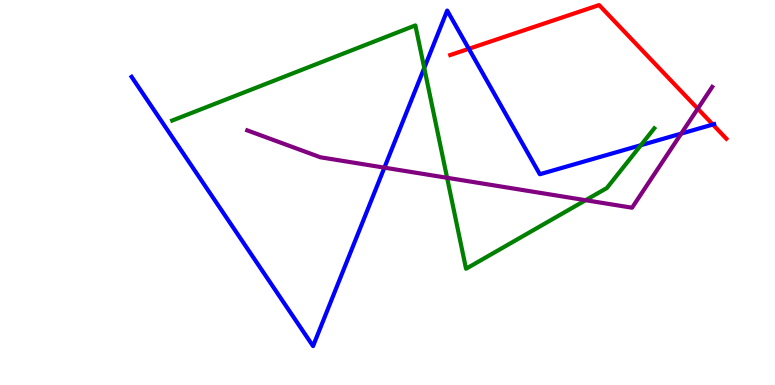[{'lines': ['blue', 'red'], 'intersections': [{'x': 6.05, 'y': 8.73}, {'x': 9.2, 'y': 6.77}]}, {'lines': ['green', 'red'], 'intersections': []}, {'lines': ['purple', 'red'], 'intersections': [{'x': 9.0, 'y': 7.18}]}, {'lines': ['blue', 'green'], 'intersections': [{'x': 5.47, 'y': 8.23}, {'x': 8.27, 'y': 6.23}]}, {'lines': ['blue', 'purple'], 'intersections': [{'x': 4.96, 'y': 5.65}, {'x': 8.79, 'y': 6.53}]}, {'lines': ['green', 'purple'], 'intersections': [{'x': 5.77, 'y': 5.38}, {'x': 7.56, 'y': 4.8}]}]